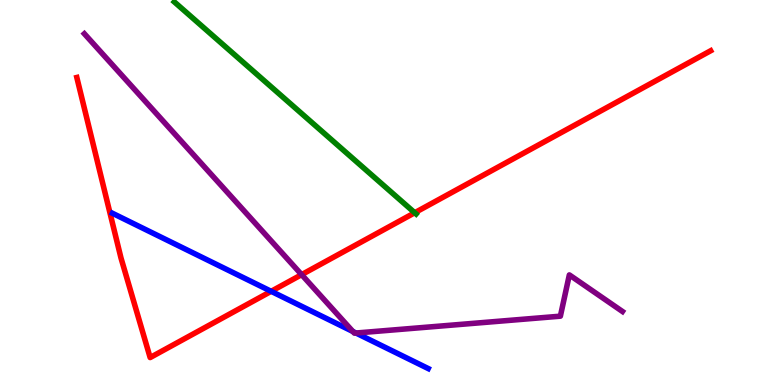[{'lines': ['blue', 'red'], 'intersections': [{'x': 3.5, 'y': 2.43}]}, {'lines': ['green', 'red'], 'intersections': [{'x': 5.35, 'y': 4.47}]}, {'lines': ['purple', 'red'], 'intersections': [{'x': 3.89, 'y': 2.87}]}, {'lines': ['blue', 'green'], 'intersections': []}, {'lines': ['blue', 'purple'], 'intersections': [{'x': 4.55, 'y': 1.39}, {'x': 4.59, 'y': 1.35}]}, {'lines': ['green', 'purple'], 'intersections': []}]